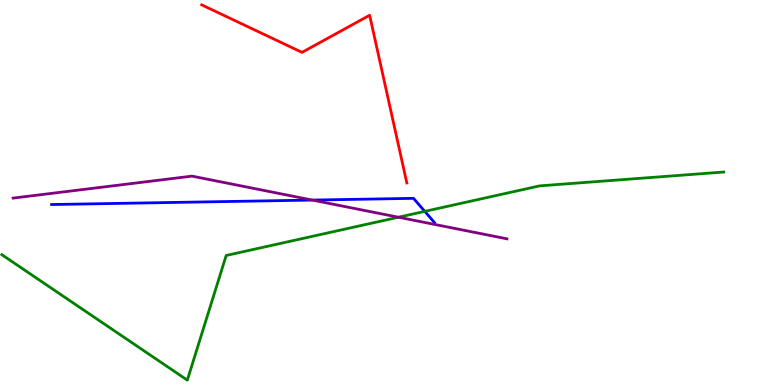[{'lines': ['blue', 'red'], 'intersections': []}, {'lines': ['green', 'red'], 'intersections': []}, {'lines': ['purple', 'red'], 'intersections': []}, {'lines': ['blue', 'green'], 'intersections': [{'x': 5.48, 'y': 4.51}]}, {'lines': ['blue', 'purple'], 'intersections': [{'x': 4.03, 'y': 4.8}]}, {'lines': ['green', 'purple'], 'intersections': [{'x': 5.14, 'y': 4.36}]}]